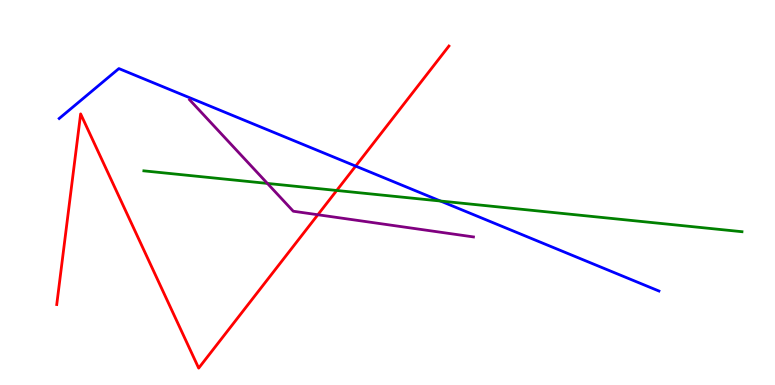[{'lines': ['blue', 'red'], 'intersections': [{'x': 4.59, 'y': 5.69}]}, {'lines': ['green', 'red'], 'intersections': [{'x': 4.34, 'y': 5.05}]}, {'lines': ['purple', 'red'], 'intersections': [{'x': 4.1, 'y': 4.42}]}, {'lines': ['blue', 'green'], 'intersections': [{'x': 5.68, 'y': 4.78}]}, {'lines': ['blue', 'purple'], 'intersections': []}, {'lines': ['green', 'purple'], 'intersections': [{'x': 3.45, 'y': 5.24}]}]